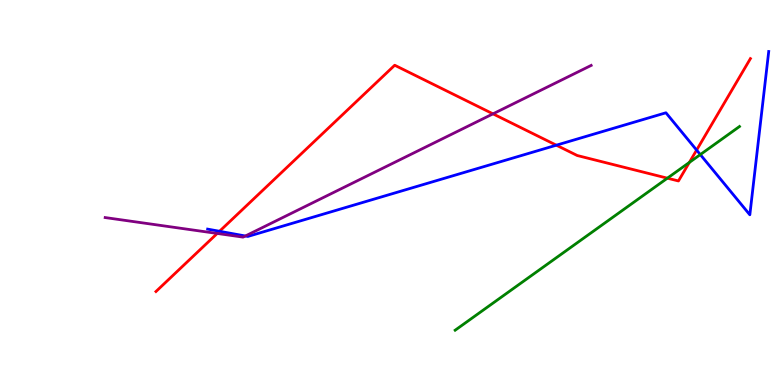[{'lines': ['blue', 'red'], 'intersections': [{'x': 2.83, 'y': 3.99}, {'x': 7.18, 'y': 6.23}, {'x': 8.99, 'y': 6.1}]}, {'lines': ['green', 'red'], 'intersections': [{'x': 8.61, 'y': 5.37}, {'x': 8.89, 'y': 5.78}]}, {'lines': ['purple', 'red'], 'intersections': [{'x': 2.8, 'y': 3.94}, {'x': 6.36, 'y': 7.04}]}, {'lines': ['blue', 'green'], 'intersections': [{'x': 9.04, 'y': 5.98}]}, {'lines': ['blue', 'purple'], 'intersections': [{'x': 3.17, 'y': 3.87}]}, {'lines': ['green', 'purple'], 'intersections': []}]